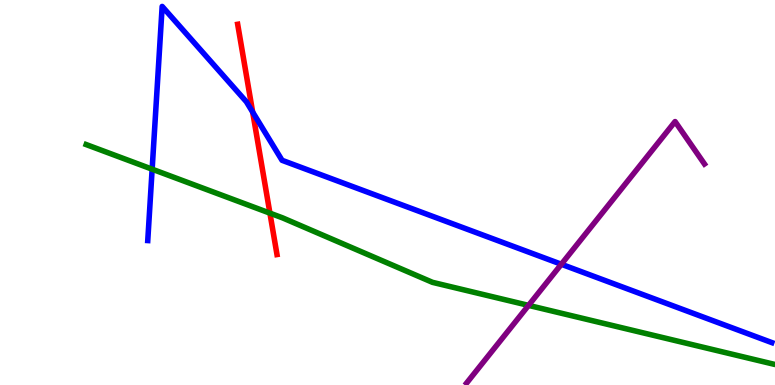[{'lines': ['blue', 'red'], 'intersections': [{'x': 3.26, 'y': 7.09}]}, {'lines': ['green', 'red'], 'intersections': [{'x': 3.48, 'y': 4.46}]}, {'lines': ['purple', 'red'], 'intersections': []}, {'lines': ['blue', 'green'], 'intersections': [{'x': 1.96, 'y': 5.61}]}, {'lines': ['blue', 'purple'], 'intersections': [{'x': 7.24, 'y': 3.14}]}, {'lines': ['green', 'purple'], 'intersections': [{'x': 6.82, 'y': 2.07}]}]